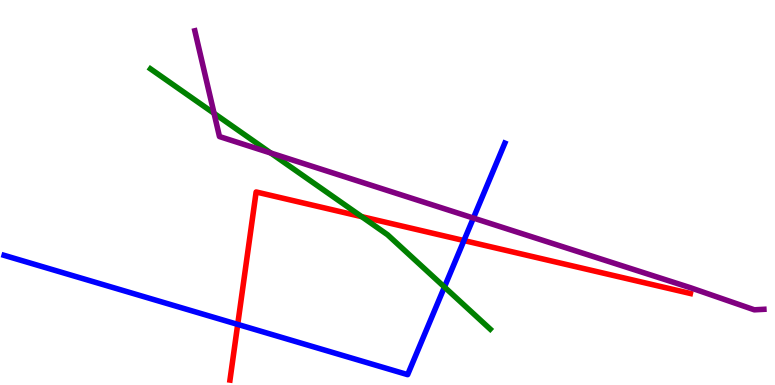[{'lines': ['blue', 'red'], 'intersections': [{'x': 3.07, 'y': 1.57}, {'x': 5.99, 'y': 3.75}]}, {'lines': ['green', 'red'], 'intersections': [{'x': 4.67, 'y': 4.37}]}, {'lines': ['purple', 'red'], 'intersections': []}, {'lines': ['blue', 'green'], 'intersections': [{'x': 5.73, 'y': 2.54}]}, {'lines': ['blue', 'purple'], 'intersections': [{'x': 6.11, 'y': 4.34}]}, {'lines': ['green', 'purple'], 'intersections': [{'x': 2.76, 'y': 7.06}, {'x': 3.49, 'y': 6.03}]}]